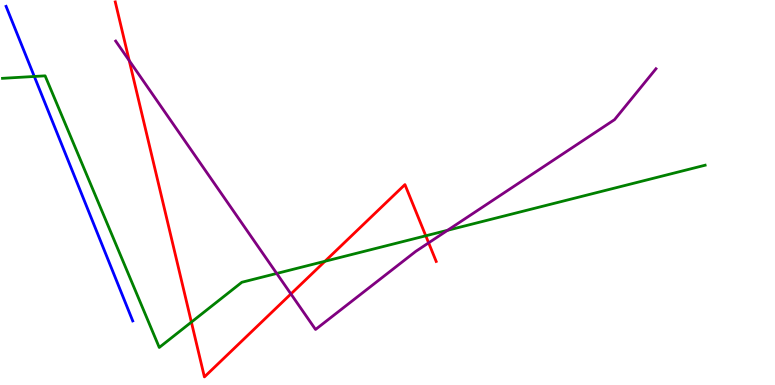[{'lines': ['blue', 'red'], 'intersections': []}, {'lines': ['green', 'red'], 'intersections': [{'x': 2.47, 'y': 1.63}, {'x': 4.19, 'y': 3.21}, {'x': 5.49, 'y': 3.88}]}, {'lines': ['purple', 'red'], 'intersections': [{'x': 1.67, 'y': 8.43}, {'x': 3.75, 'y': 2.36}, {'x': 5.53, 'y': 3.69}]}, {'lines': ['blue', 'green'], 'intersections': [{'x': 0.443, 'y': 8.01}]}, {'lines': ['blue', 'purple'], 'intersections': []}, {'lines': ['green', 'purple'], 'intersections': [{'x': 3.57, 'y': 2.9}, {'x': 5.78, 'y': 4.02}]}]